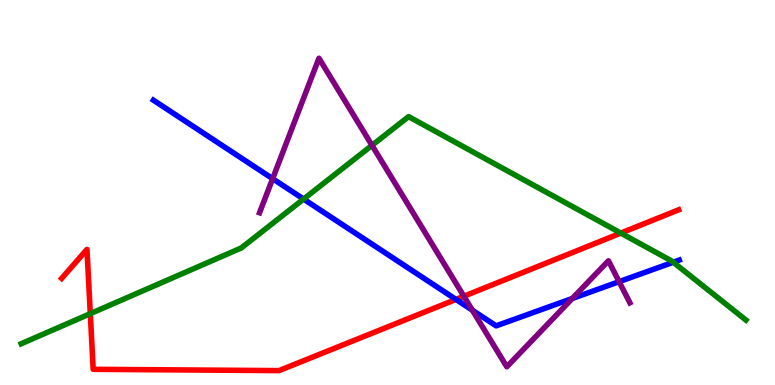[{'lines': ['blue', 'red'], 'intersections': [{'x': 5.88, 'y': 2.22}]}, {'lines': ['green', 'red'], 'intersections': [{'x': 1.17, 'y': 1.85}, {'x': 8.01, 'y': 3.95}]}, {'lines': ['purple', 'red'], 'intersections': [{'x': 5.99, 'y': 2.31}]}, {'lines': ['blue', 'green'], 'intersections': [{'x': 3.92, 'y': 4.83}, {'x': 8.69, 'y': 3.19}]}, {'lines': ['blue', 'purple'], 'intersections': [{'x': 3.52, 'y': 5.36}, {'x': 6.1, 'y': 1.94}, {'x': 7.38, 'y': 2.25}, {'x': 7.99, 'y': 2.68}]}, {'lines': ['green', 'purple'], 'intersections': [{'x': 4.8, 'y': 6.22}]}]